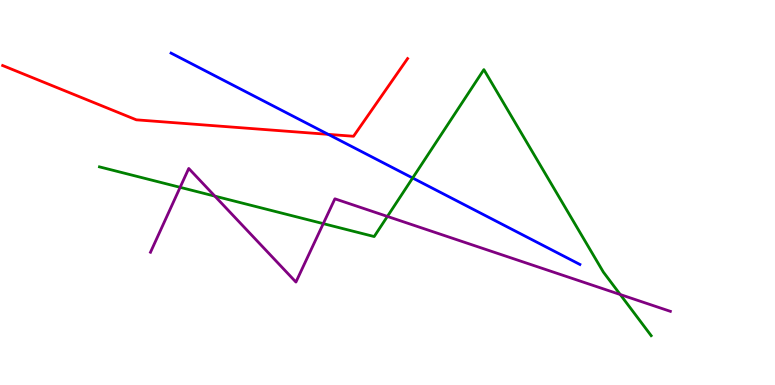[{'lines': ['blue', 'red'], 'intersections': [{'x': 4.24, 'y': 6.51}]}, {'lines': ['green', 'red'], 'intersections': []}, {'lines': ['purple', 'red'], 'intersections': []}, {'lines': ['blue', 'green'], 'intersections': [{'x': 5.32, 'y': 5.38}]}, {'lines': ['blue', 'purple'], 'intersections': []}, {'lines': ['green', 'purple'], 'intersections': [{'x': 2.32, 'y': 5.13}, {'x': 2.77, 'y': 4.91}, {'x': 4.17, 'y': 4.19}, {'x': 5.0, 'y': 4.38}, {'x': 8.0, 'y': 2.35}]}]